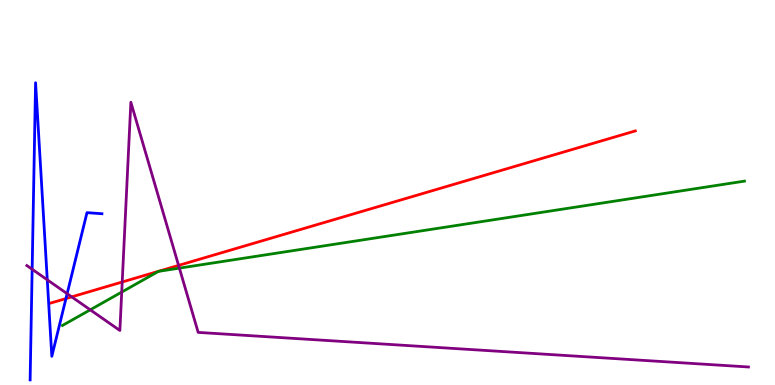[{'lines': ['blue', 'red'], 'intersections': [{'x': 0.851, 'y': 2.24}]}, {'lines': ['green', 'red'], 'intersections': []}, {'lines': ['purple', 'red'], 'intersections': [{'x': 0.925, 'y': 2.29}, {'x': 1.58, 'y': 2.68}, {'x': 2.3, 'y': 3.11}]}, {'lines': ['blue', 'green'], 'intersections': []}, {'lines': ['blue', 'purple'], 'intersections': [{'x': 0.415, 'y': 3.01}, {'x': 0.61, 'y': 2.73}, {'x': 0.866, 'y': 2.37}]}, {'lines': ['green', 'purple'], 'intersections': [{'x': 1.16, 'y': 1.95}, {'x': 1.57, 'y': 2.41}, {'x': 2.31, 'y': 3.04}]}]